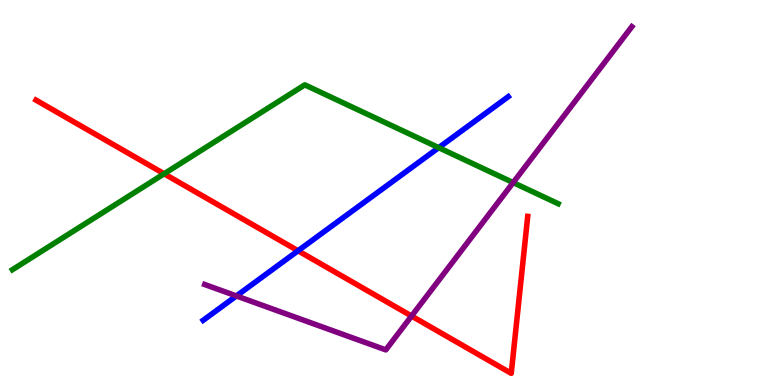[{'lines': ['blue', 'red'], 'intersections': [{'x': 3.85, 'y': 3.49}]}, {'lines': ['green', 'red'], 'intersections': [{'x': 2.12, 'y': 5.49}]}, {'lines': ['purple', 'red'], 'intersections': [{'x': 5.31, 'y': 1.79}]}, {'lines': ['blue', 'green'], 'intersections': [{'x': 5.66, 'y': 6.16}]}, {'lines': ['blue', 'purple'], 'intersections': [{'x': 3.05, 'y': 2.31}]}, {'lines': ['green', 'purple'], 'intersections': [{'x': 6.62, 'y': 5.26}]}]